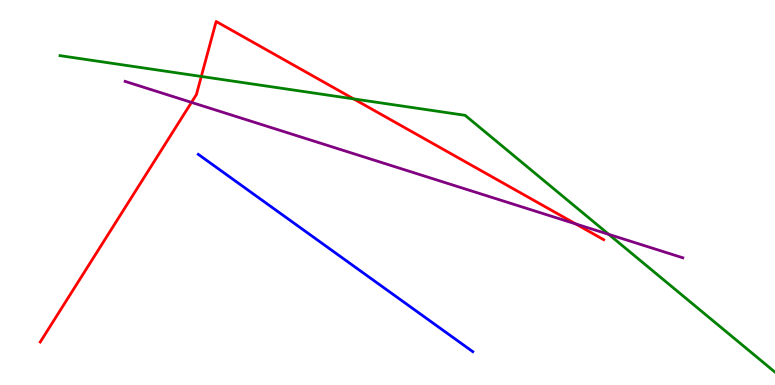[{'lines': ['blue', 'red'], 'intersections': []}, {'lines': ['green', 'red'], 'intersections': [{'x': 2.6, 'y': 8.01}, {'x': 4.56, 'y': 7.43}]}, {'lines': ['purple', 'red'], 'intersections': [{'x': 2.47, 'y': 7.34}, {'x': 7.43, 'y': 4.18}]}, {'lines': ['blue', 'green'], 'intersections': []}, {'lines': ['blue', 'purple'], 'intersections': []}, {'lines': ['green', 'purple'], 'intersections': [{'x': 7.85, 'y': 3.91}]}]